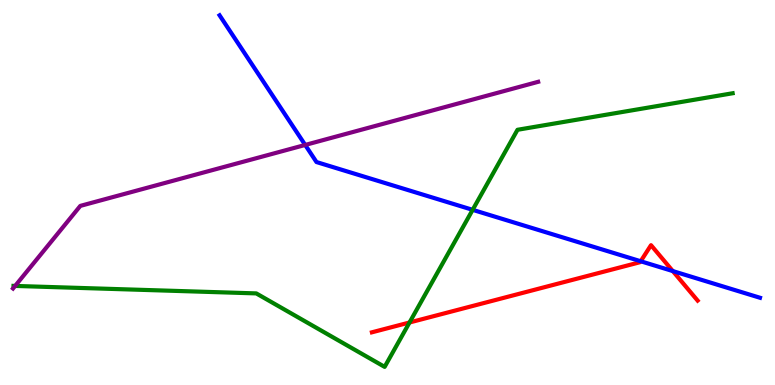[{'lines': ['blue', 'red'], 'intersections': [{'x': 8.27, 'y': 3.21}, {'x': 8.68, 'y': 2.96}]}, {'lines': ['green', 'red'], 'intersections': [{'x': 5.28, 'y': 1.62}]}, {'lines': ['purple', 'red'], 'intersections': []}, {'lines': ['blue', 'green'], 'intersections': [{'x': 6.1, 'y': 4.55}]}, {'lines': ['blue', 'purple'], 'intersections': [{'x': 3.94, 'y': 6.24}]}, {'lines': ['green', 'purple'], 'intersections': [{'x': 0.195, 'y': 2.57}]}]